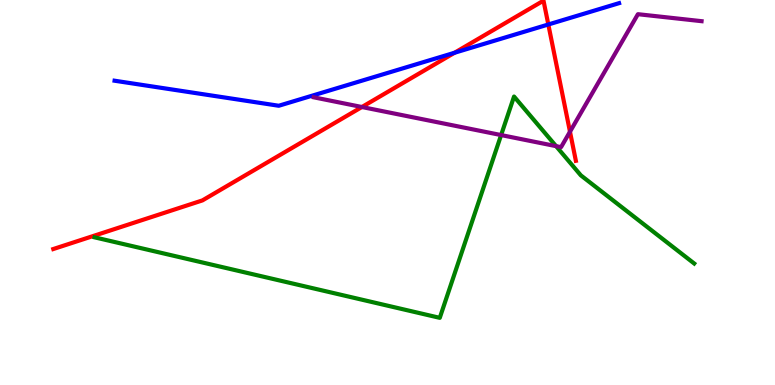[{'lines': ['blue', 'red'], 'intersections': [{'x': 5.87, 'y': 8.63}, {'x': 7.08, 'y': 9.36}]}, {'lines': ['green', 'red'], 'intersections': []}, {'lines': ['purple', 'red'], 'intersections': [{'x': 4.67, 'y': 7.22}, {'x': 7.35, 'y': 6.58}]}, {'lines': ['blue', 'green'], 'intersections': []}, {'lines': ['blue', 'purple'], 'intersections': []}, {'lines': ['green', 'purple'], 'intersections': [{'x': 6.47, 'y': 6.49}, {'x': 7.18, 'y': 6.2}]}]